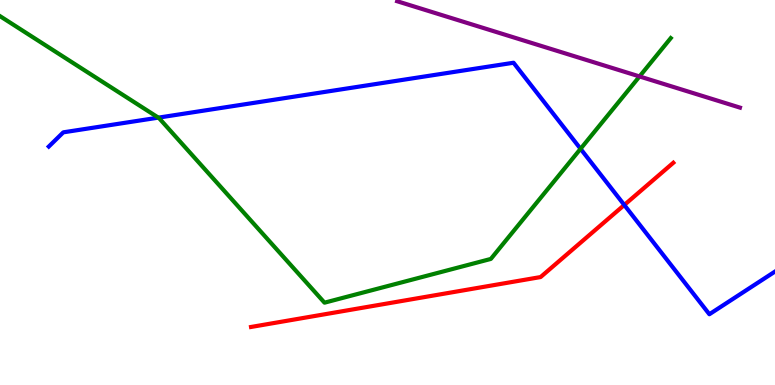[{'lines': ['blue', 'red'], 'intersections': [{'x': 8.06, 'y': 4.68}]}, {'lines': ['green', 'red'], 'intersections': []}, {'lines': ['purple', 'red'], 'intersections': []}, {'lines': ['blue', 'green'], 'intersections': [{'x': 2.04, 'y': 6.94}, {'x': 7.49, 'y': 6.13}]}, {'lines': ['blue', 'purple'], 'intersections': []}, {'lines': ['green', 'purple'], 'intersections': [{'x': 8.25, 'y': 8.01}]}]